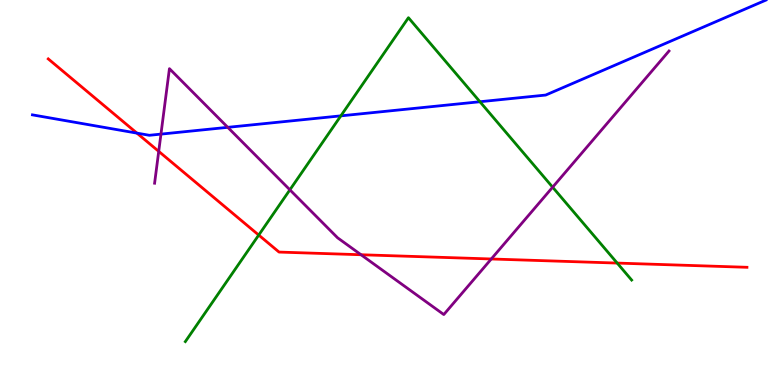[{'lines': ['blue', 'red'], 'intersections': [{'x': 1.77, 'y': 6.54}]}, {'lines': ['green', 'red'], 'intersections': [{'x': 3.34, 'y': 3.89}, {'x': 7.96, 'y': 3.17}]}, {'lines': ['purple', 'red'], 'intersections': [{'x': 2.05, 'y': 6.07}, {'x': 4.66, 'y': 3.38}, {'x': 6.34, 'y': 3.27}]}, {'lines': ['blue', 'green'], 'intersections': [{'x': 4.4, 'y': 6.99}, {'x': 6.19, 'y': 7.36}]}, {'lines': ['blue', 'purple'], 'intersections': [{'x': 2.08, 'y': 6.52}, {'x': 2.94, 'y': 6.69}]}, {'lines': ['green', 'purple'], 'intersections': [{'x': 3.74, 'y': 5.07}, {'x': 7.13, 'y': 5.14}]}]